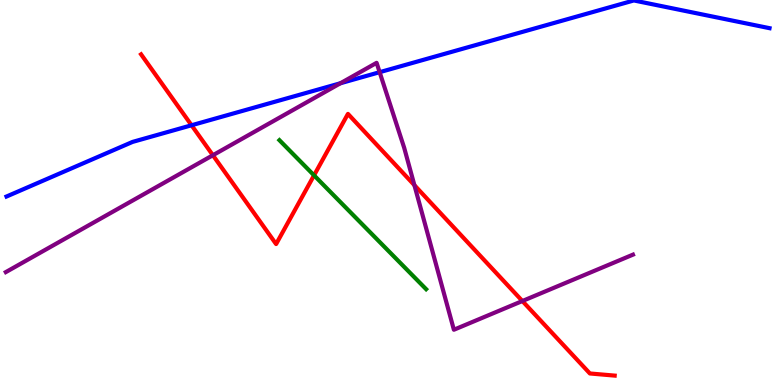[{'lines': ['blue', 'red'], 'intersections': [{'x': 2.47, 'y': 6.75}]}, {'lines': ['green', 'red'], 'intersections': [{'x': 4.05, 'y': 5.45}]}, {'lines': ['purple', 'red'], 'intersections': [{'x': 2.75, 'y': 5.97}, {'x': 5.35, 'y': 5.19}, {'x': 6.74, 'y': 2.18}]}, {'lines': ['blue', 'green'], 'intersections': []}, {'lines': ['blue', 'purple'], 'intersections': [{'x': 4.39, 'y': 7.84}, {'x': 4.9, 'y': 8.12}]}, {'lines': ['green', 'purple'], 'intersections': []}]